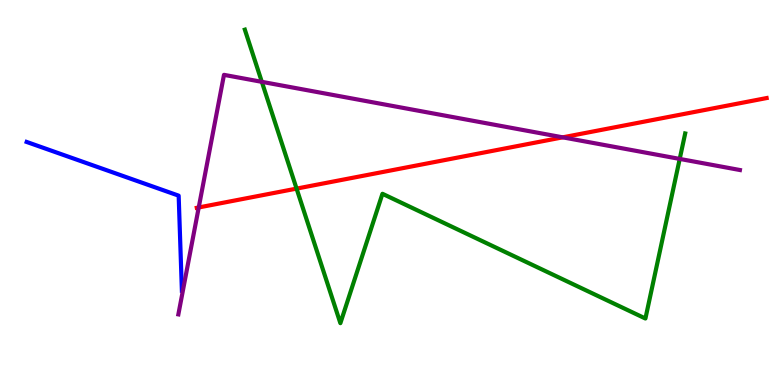[{'lines': ['blue', 'red'], 'intersections': []}, {'lines': ['green', 'red'], 'intersections': [{'x': 3.83, 'y': 5.1}]}, {'lines': ['purple', 'red'], 'intersections': [{'x': 2.56, 'y': 4.61}, {'x': 7.26, 'y': 6.43}]}, {'lines': ['blue', 'green'], 'intersections': []}, {'lines': ['blue', 'purple'], 'intersections': []}, {'lines': ['green', 'purple'], 'intersections': [{'x': 3.38, 'y': 7.87}, {'x': 8.77, 'y': 5.87}]}]